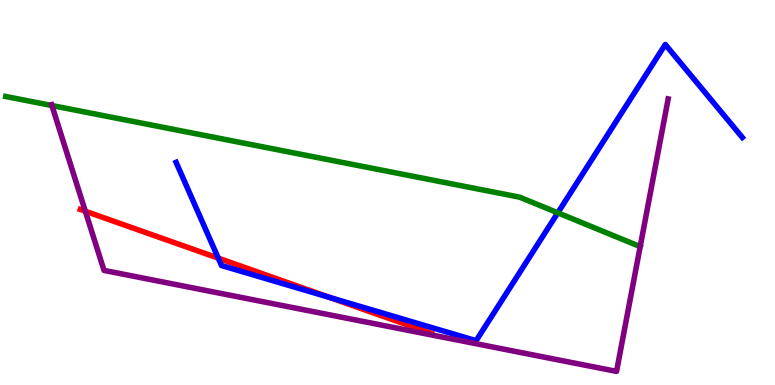[{'lines': ['blue', 'red'], 'intersections': [{'x': 2.82, 'y': 3.29}, {'x': 4.25, 'y': 2.27}]}, {'lines': ['green', 'red'], 'intersections': []}, {'lines': ['purple', 'red'], 'intersections': [{'x': 1.1, 'y': 4.51}]}, {'lines': ['blue', 'green'], 'intersections': [{'x': 7.2, 'y': 4.47}]}, {'lines': ['blue', 'purple'], 'intersections': []}, {'lines': ['green', 'purple'], 'intersections': [{'x': 0.67, 'y': 7.26}]}]